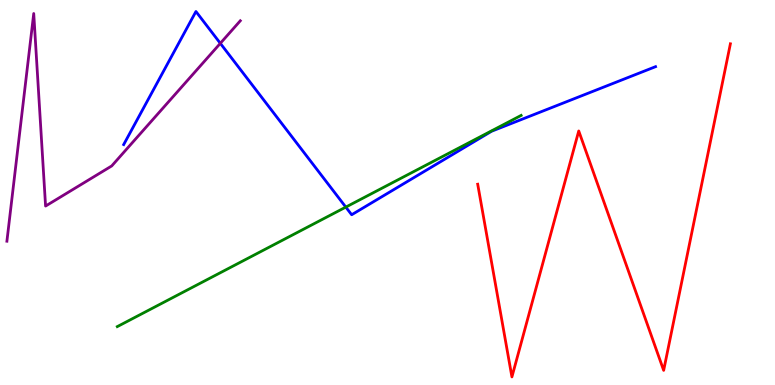[{'lines': ['blue', 'red'], 'intersections': []}, {'lines': ['green', 'red'], 'intersections': []}, {'lines': ['purple', 'red'], 'intersections': []}, {'lines': ['blue', 'green'], 'intersections': [{'x': 4.46, 'y': 4.62}]}, {'lines': ['blue', 'purple'], 'intersections': [{'x': 2.84, 'y': 8.87}]}, {'lines': ['green', 'purple'], 'intersections': []}]